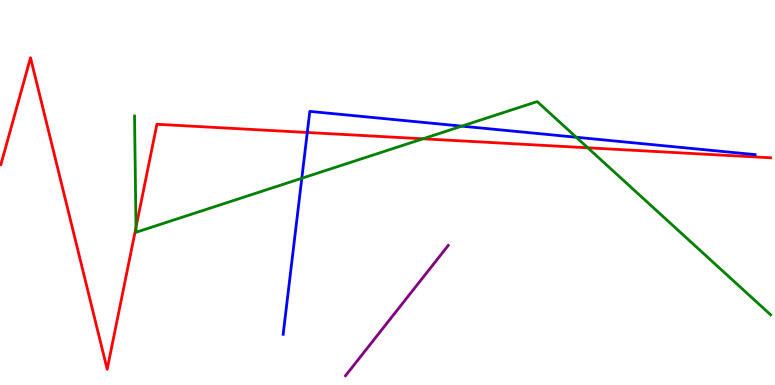[{'lines': ['blue', 'red'], 'intersections': [{'x': 3.96, 'y': 6.56}]}, {'lines': ['green', 'red'], 'intersections': [{'x': 1.75, 'y': 4.1}, {'x': 5.46, 'y': 6.39}, {'x': 7.58, 'y': 6.16}]}, {'lines': ['purple', 'red'], 'intersections': []}, {'lines': ['blue', 'green'], 'intersections': [{'x': 3.89, 'y': 5.37}, {'x': 5.96, 'y': 6.72}, {'x': 7.44, 'y': 6.44}]}, {'lines': ['blue', 'purple'], 'intersections': []}, {'lines': ['green', 'purple'], 'intersections': []}]